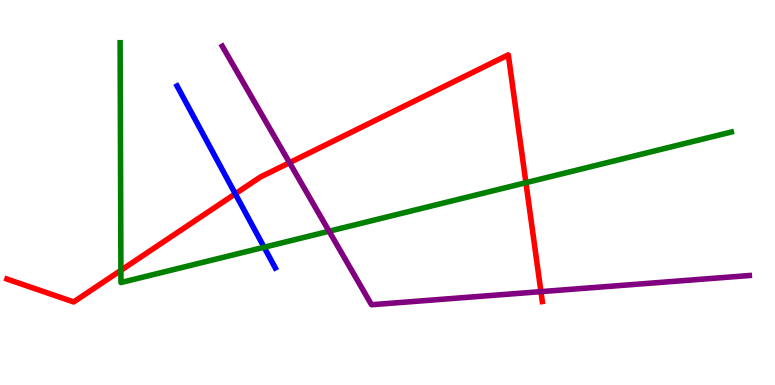[{'lines': ['blue', 'red'], 'intersections': [{'x': 3.04, 'y': 4.97}]}, {'lines': ['green', 'red'], 'intersections': [{'x': 1.56, 'y': 2.98}, {'x': 6.79, 'y': 5.26}]}, {'lines': ['purple', 'red'], 'intersections': [{'x': 3.74, 'y': 5.77}, {'x': 6.98, 'y': 2.43}]}, {'lines': ['blue', 'green'], 'intersections': [{'x': 3.41, 'y': 3.58}]}, {'lines': ['blue', 'purple'], 'intersections': []}, {'lines': ['green', 'purple'], 'intersections': [{'x': 4.25, 'y': 3.99}]}]